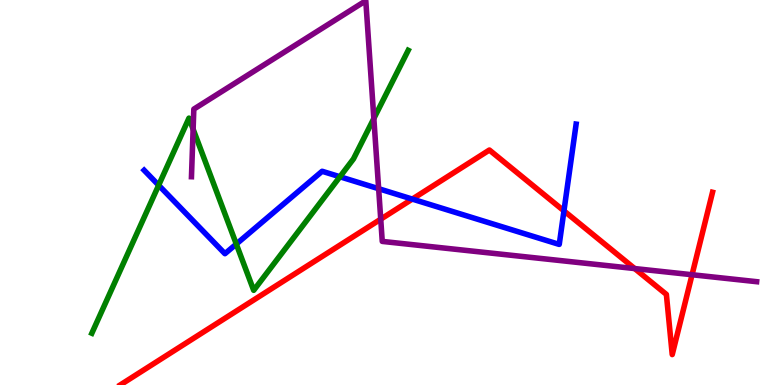[{'lines': ['blue', 'red'], 'intersections': [{'x': 5.32, 'y': 4.83}, {'x': 7.28, 'y': 4.52}]}, {'lines': ['green', 'red'], 'intersections': []}, {'lines': ['purple', 'red'], 'intersections': [{'x': 4.91, 'y': 4.31}, {'x': 8.19, 'y': 3.02}, {'x': 8.93, 'y': 2.86}]}, {'lines': ['blue', 'green'], 'intersections': [{'x': 2.05, 'y': 5.19}, {'x': 3.05, 'y': 3.66}, {'x': 4.39, 'y': 5.41}]}, {'lines': ['blue', 'purple'], 'intersections': [{'x': 4.89, 'y': 5.1}]}, {'lines': ['green', 'purple'], 'intersections': [{'x': 2.49, 'y': 6.64}, {'x': 4.82, 'y': 6.92}]}]